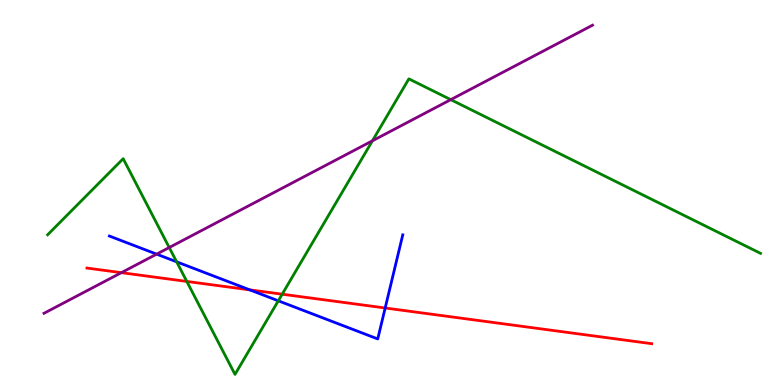[{'lines': ['blue', 'red'], 'intersections': [{'x': 3.22, 'y': 2.47}, {'x': 4.97, 'y': 2.0}]}, {'lines': ['green', 'red'], 'intersections': [{'x': 2.41, 'y': 2.69}, {'x': 3.64, 'y': 2.36}]}, {'lines': ['purple', 'red'], 'intersections': [{'x': 1.57, 'y': 2.92}]}, {'lines': ['blue', 'green'], 'intersections': [{'x': 2.28, 'y': 3.2}, {'x': 3.59, 'y': 2.19}]}, {'lines': ['blue', 'purple'], 'intersections': [{'x': 2.02, 'y': 3.4}]}, {'lines': ['green', 'purple'], 'intersections': [{'x': 2.18, 'y': 3.57}, {'x': 4.81, 'y': 6.34}, {'x': 5.82, 'y': 7.41}]}]